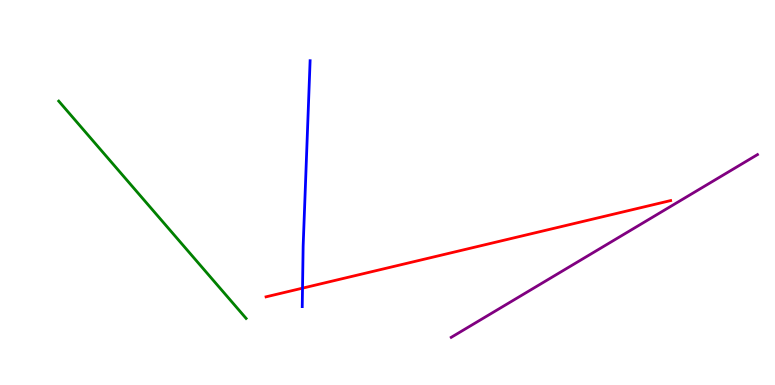[{'lines': ['blue', 'red'], 'intersections': [{'x': 3.9, 'y': 2.52}]}, {'lines': ['green', 'red'], 'intersections': []}, {'lines': ['purple', 'red'], 'intersections': []}, {'lines': ['blue', 'green'], 'intersections': []}, {'lines': ['blue', 'purple'], 'intersections': []}, {'lines': ['green', 'purple'], 'intersections': []}]